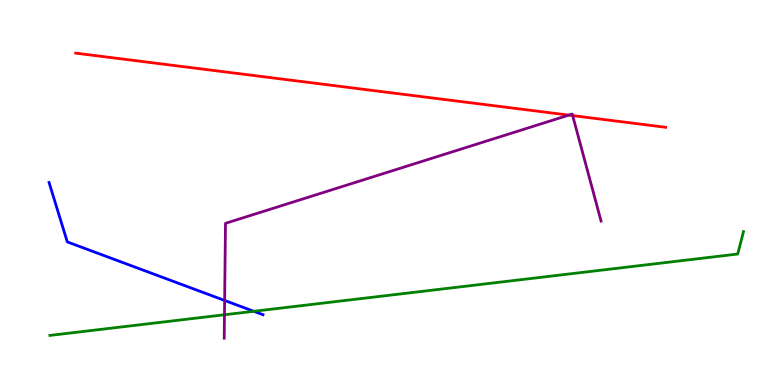[{'lines': ['blue', 'red'], 'intersections': []}, {'lines': ['green', 'red'], 'intersections': []}, {'lines': ['purple', 'red'], 'intersections': [{'x': 7.34, 'y': 7.01}, {'x': 7.39, 'y': 7.0}]}, {'lines': ['blue', 'green'], 'intersections': [{'x': 3.27, 'y': 1.91}]}, {'lines': ['blue', 'purple'], 'intersections': [{'x': 2.9, 'y': 2.2}]}, {'lines': ['green', 'purple'], 'intersections': [{'x': 2.9, 'y': 1.82}]}]